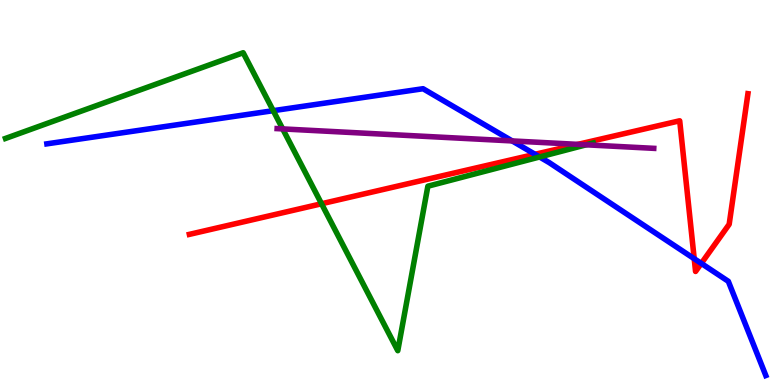[{'lines': ['blue', 'red'], 'intersections': [{'x': 6.9, 'y': 5.99}, {'x': 8.96, 'y': 3.28}, {'x': 9.05, 'y': 3.16}]}, {'lines': ['green', 'red'], 'intersections': [{'x': 4.15, 'y': 4.71}]}, {'lines': ['purple', 'red'], 'intersections': [{'x': 7.46, 'y': 6.25}]}, {'lines': ['blue', 'green'], 'intersections': [{'x': 3.53, 'y': 7.13}, {'x': 6.96, 'y': 5.92}]}, {'lines': ['blue', 'purple'], 'intersections': [{'x': 6.61, 'y': 6.34}]}, {'lines': ['green', 'purple'], 'intersections': [{'x': 3.65, 'y': 6.65}, {'x': 7.56, 'y': 6.24}]}]